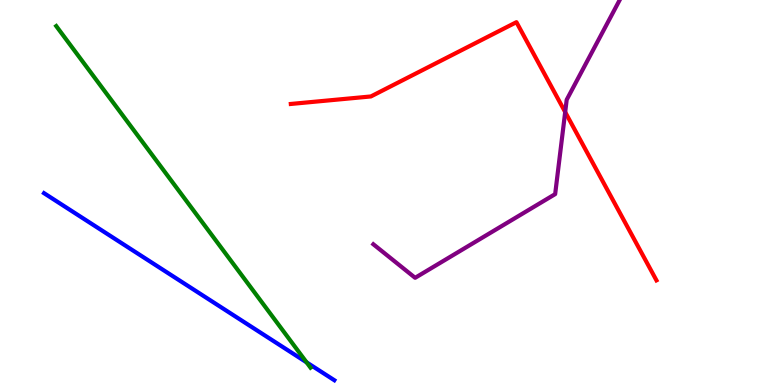[{'lines': ['blue', 'red'], 'intersections': []}, {'lines': ['green', 'red'], 'intersections': []}, {'lines': ['purple', 'red'], 'intersections': [{'x': 7.29, 'y': 7.09}]}, {'lines': ['blue', 'green'], 'intersections': [{'x': 3.96, 'y': 0.589}]}, {'lines': ['blue', 'purple'], 'intersections': []}, {'lines': ['green', 'purple'], 'intersections': []}]